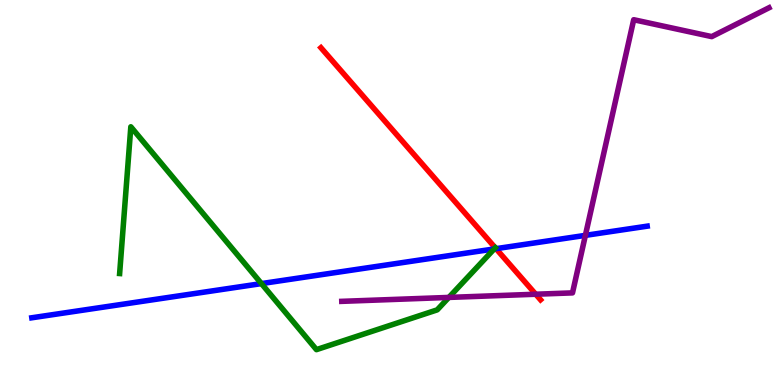[{'lines': ['blue', 'red'], 'intersections': [{'x': 6.4, 'y': 3.54}]}, {'lines': ['green', 'red'], 'intersections': [{'x': 6.39, 'y': 3.56}]}, {'lines': ['purple', 'red'], 'intersections': [{'x': 6.91, 'y': 2.36}]}, {'lines': ['blue', 'green'], 'intersections': [{'x': 3.37, 'y': 2.63}, {'x': 6.38, 'y': 3.53}]}, {'lines': ['blue', 'purple'], 'intersections': [{'x': 7.55, 'y': 3.89}]}, {'lines': ['green', 'purple'], 'intersections': [{'x': 5.79, 'y': 2.27}]}]